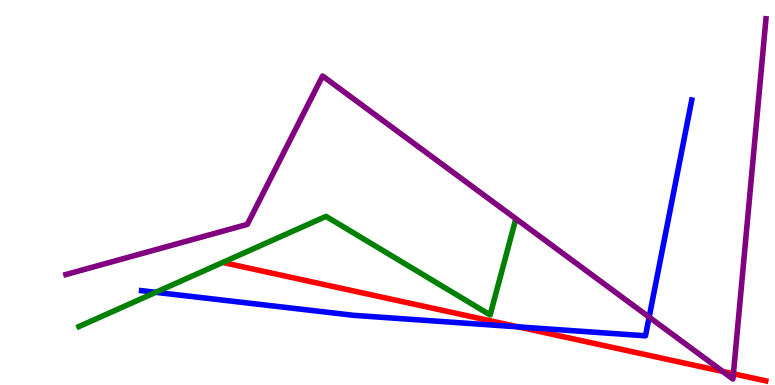[{'lines': ['blue', 'red'], 'intersections': [{'x': 6.69, 'y': 1.51}]}, {'lines': ['green', 'red'], 'intersections': []}, {'lines': ['purple', 'red'], 'intersections': [{'x': 9.33, 'y': 0.352}, {'x': 9.46, 'y': 0.291}]}, {'lines': ['blue', 'green'], 'intersections': [{'x': 2.01, 'y': 2.41}]}, {'lines': ['blue', 'purple'], 'intersections': [{'x': 8.38, 'y': 1.76}]}, {'lines': ['green', 'purple'], 'intersections': []}]